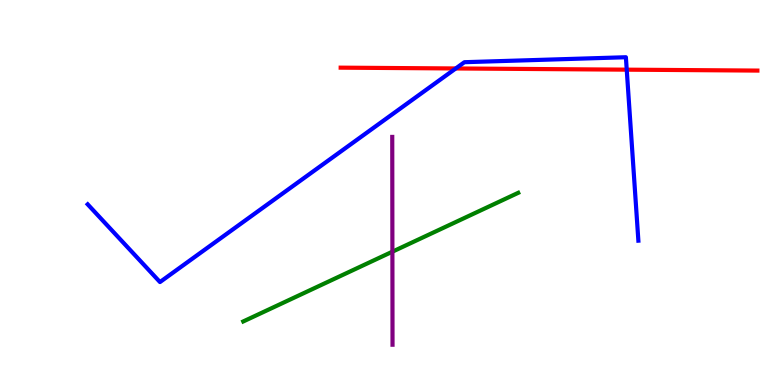[{'lines': ['blue', 'red'], 'intersections': [{'x': 5.88, 'y': 8.22}, {'x': 8.09, 'y': 8.19}]}, {'lines': ['green', 'red'], 'intersections': []}, {'lines': ['purple', 'red'], 'intersections': []}, {'lines': ['blue', 'green'], 'intersections': []}, {'lines': ['blue', 'purple'], 'intersections': []}, {'lines': ['green', 'purple'], 'intersections': [{'x': 5.06, 'y': 3.46}]}]